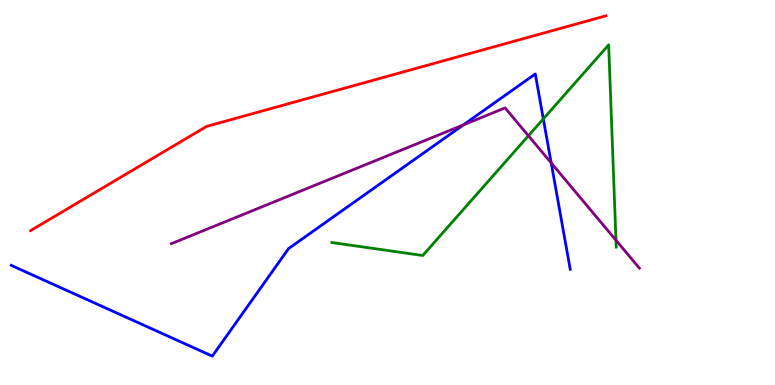[{'lines': ['blue', 'red'], 'intersections': []}, {'lines': ['green', 'red'], 'intersections': []}, {'lines': ['purple', 'red'], 'intersections': []}, {'lines': ['blue', 'green'], 'intersections': [{'x': 7.01, 'y': 6.91}]}, {'lines': ['blue', 'purple'], 'intersections': [{'x': 5.98, 'y': 6.76}, {'x': 7.11, 'y': 5.77}]}, {'lines': ['green', 'purple'], 'intersections': [{'x': 6.82, 'y': 6.47}, {'x': 7.95, 'y': 3.76}]}]